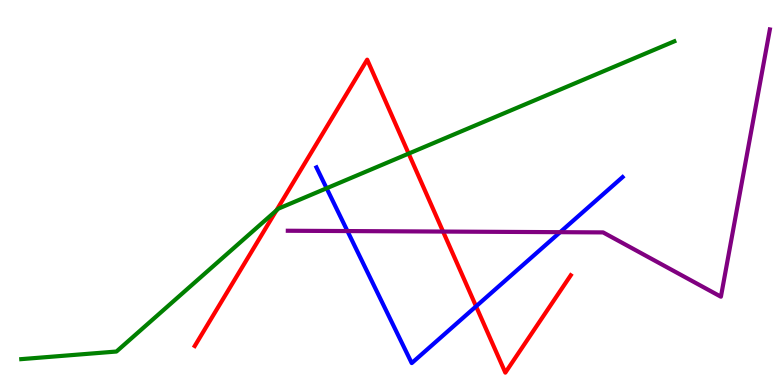[{'lines': ['blue', 'red'], 'intersections': [{'x': 6.14, 'y': 2.04}]}, {'lines': ['green', 'red'], 'intersections': [{'x': 3.57, 'y': 4.53}, {'x': 5.27, 'y': 6.01}]}, {'lines': ['purple', 'red'], 'intersections': [{'x': 5.72, 'y': 3.99}]}, {'lines': ['blue', 'green'], 'intersections': [{'x': 4.21, 'y': 5.11}]}, {'lines': ['blue', 'purple'], 'intersections': [{'x': 4.48, 'y': 4.0}, {'x': 7.23, 'y': 3.97}]}, {'lines': ['green', 'purple'], 'intersections': []}]